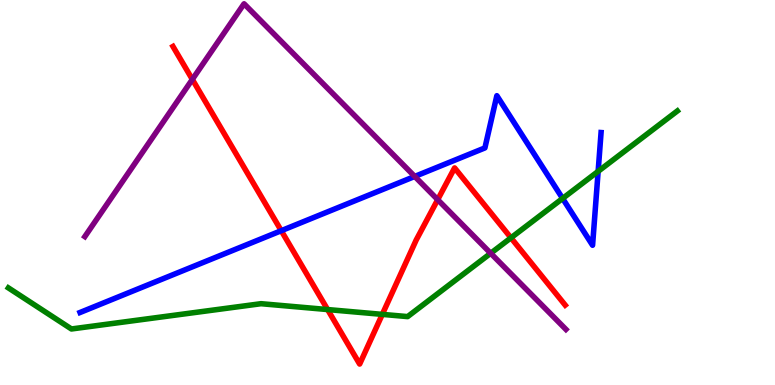[{'lines': ['blue', 'red'], 'intersections': [{'x': 3.63, 'y': 4.01}]}, {'lines': ['green', 'red'], 'intersections': [{'x': 4.23, 'y': 1.96}, {'x': 4.93, 'y': 1.83}, {'x': 6.59, 'y': 3.82}]}, {'lines': ['purple', 'red'], 'intersections': [{'x': 2.48, 'y': 7.94}, {'x': 5.65, 'y': 4.81}]}, {'lines': ['blue', 'green'], 'intersections': [{'x': 7.26, 'y': 4.85}, {'x': 7.72, 'y': 5.55}]}, {'lines': ['blue', 'purple'], 'intersections': [{'x': 5.35, 'y': 5.42}]}, {'lines': ['green', 'purple'], 'intersections': [{'x': 6.33, 'y': 3.42}]}]